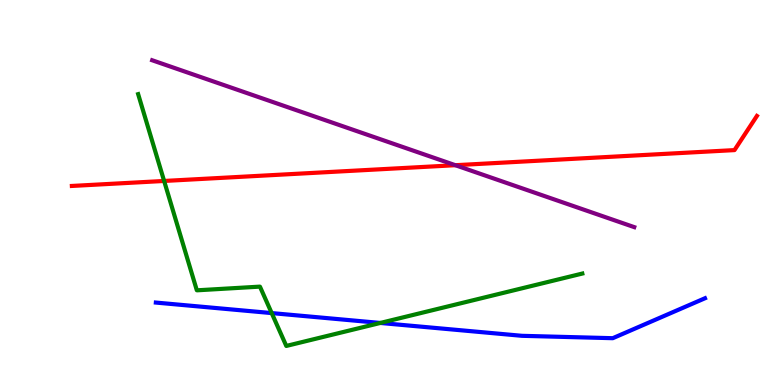[{'lines': ['blue', 'red'], 'intersections': []}, {'lines': ['green', 'red'], 'intersections': [{'x': 2.12, 'y': 5.3}]}, {'lines': ['purple', 'red'], 'intersections': [{'x': 5.88, 'y': 5.71}]}, {'lines': ['blue', 'green'], 'intersections': [{'x': 3.51, 'y': 1.87}, {'x': 4.91, 'y': 1.61}]}, {'lines': ['blue', 'purple'], 'intersections': []}, {'lines': ['green', 'purple'], 'intersections': []}]